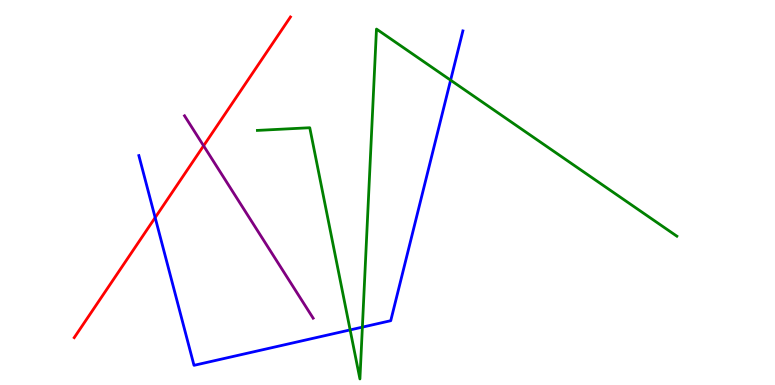[{'lines': ['blue', 'red'], 'intersections': [{'x': 2.0, 'y': 4.35}]}, {'lines': ['green', 'red'], 'intersections': []}, {'lines': ['purple', 'red'], 'intersections': [{'x': 2.63, 'y': 6.21}]}, {'lines': ['blue', 'green'], 'intersections': [{'x': 4.52, 'y': 1.43}, {'x': 4.68, 'y': 1.5}, {'x': 5.81, 'y': 7.92}]}, {'lines': ['blue', 'purple'], 'intersections': []}, {'lines': ['green', 'purple'], 'intersections': []}]